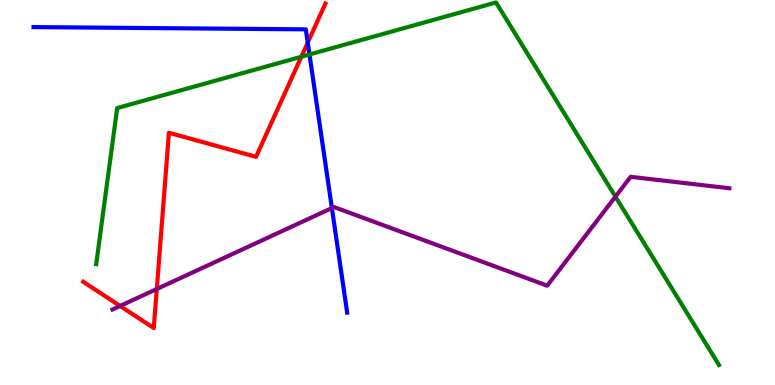[{'lines': ['blue', 'red'], 'intersections': [{'x': 3.97, 'y': 8.89}]}, {'lines': ['green', 'red'], 'intersections': [{'x': 3.89, 'y': 8.53}]}, {'lines': ['purple', 'red'], 'intersections': [{'x': 1.55, 'y': 2.05}, {'x': 2.02, 'y': 2.49}]}, {'lines': ['blue', 'green'], 'intersections': [{'x': 3.99, 'y': 8.59}]}, {'lines': ['blue', 'purple'], 'intersections': [{'x': 4.28, 'y': 4.6}]}, {'lines': ['green', 'purple'], 'intersections': [{'x': 7.94, 'y': 4.89}]}]